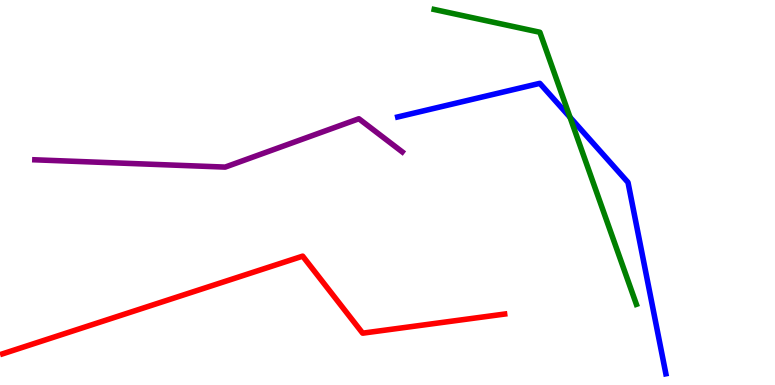[{'lines': ['blue', 'red'], 'intersections': []}, {'lines': ['green', 'red'], 'intersections': []}, {'lines': ['purple', 'red'], 'intersections': []}, {'lines': ['blue', 'green'], 'intersections': [{'x': 7.36, 'y': 6.95}]}, {'lines': ['blue', 'purple'], 'intersections': []}, {'lines': ['green', 'purple'], 'intersections': []}]